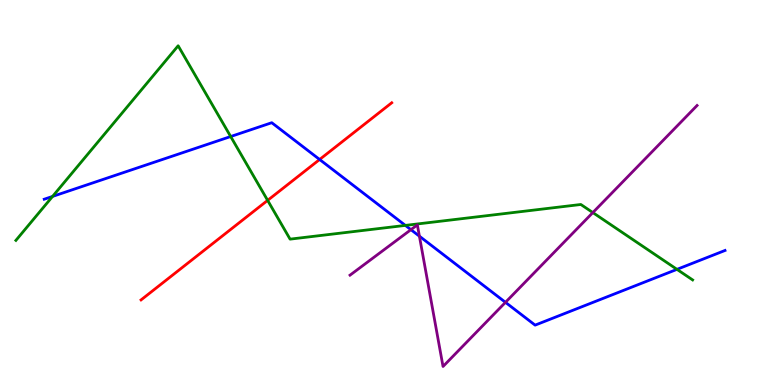[{'lines': ['blue', 'red'], 'intersections': [{'x': 4.12, 'y': 5.86}]}, {'lines': ['green', 'red'], 'intersections': [{'x': 3.45, 'y': 4.8}]}, {'lines': ['purple', 'red'], 'intersections': []}, {'lines': ['blue', 'green'], 'intersections': [{'x': 0.678, 'y': 4.9}, {'x': 2.98, 'y': 6.45}, {'x': 5.23, 'y': 4.15}, {'x': 8.74, 'y': 3.0}]}, {'lines': ['blue', 'purple'], 'intersections': [{'x': 5.3, 'y': 4.03}, {'x': 5.41, 'y': 3.86}, {'x': 6.52, 'y': 2.15}]}, {'lines': ['green', 'purple'], 'intersections': [{'x': 7.65, 'y': 4.48}]}]